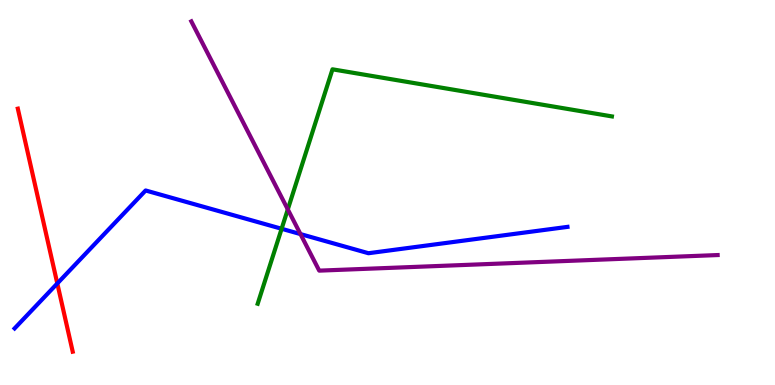[{'lines': ['blue', 'red'], 'intersections': [{'x': 0.739, 'y': 2.64}]}, {'lines': ['green', 'red'], 'intersections': []}, {'lines': ['purple', 'red'], 'intersections': []}, {'lines': ['blue', 'green'], 'intersections': [{'x': 3.63, 'y': 4.06}]}, {'lines': ['blue', 'purple'], 'intersections': [{'x': 3.88, 'y': 3.92}]}, {'lines': ['green', 'purple'], 'intersections': [{'x': 3.71, 'y': 4.56}]}]